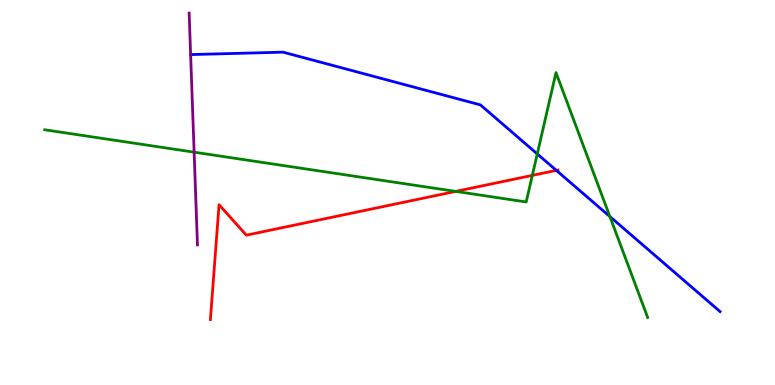[{'lines': ['blue', 'red'], 'intersections': [{'x': 7.18, 'y': 5.58}]}, {'lines': ['green', 'red'], 'intersections': [{'x': 5.88, 'y': 5.03}, {'x': 6.87, 'y': 5.44}]}, {'lines': ['purple', 'red'], 'intersections': []}, {'lines': ['blue', 'green'], 'intersections': [{'x': 6.93, 'y': 6.0}, {'x': 7.87, 'y': 4.38}]}, {'lines': ['blue', 'purple'], 'intersections': []}, {'lines': ['green', 'purple'], 'intersections': [{'x': 2.5, 'y': 6.05}]}]